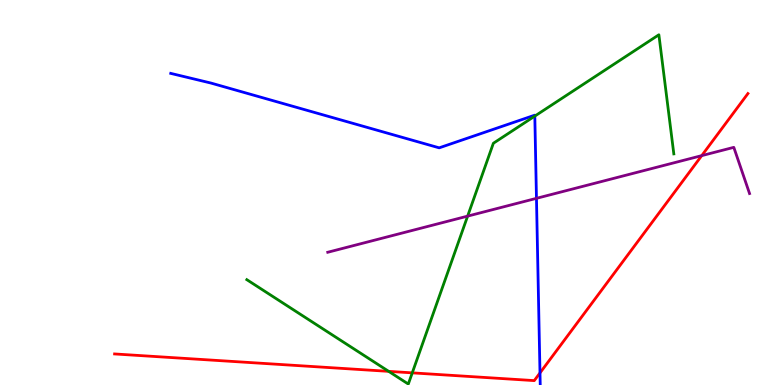[{'lines': ['blue', 'red'], 'intersections': [{'x': 6.97, 'y': 0.314}]}, {'lines': ['green', 'red'], 'intersections': [{'x': 5.02, 'y': 0.354}, {'x': 5.32, 'y': 0.315}]}, {'lines': ['purple', 'red'], 'intersections': [{'x': 9.05, 'y': 5.96}]}, {'lines': ['blue', 'green'], 'intersections': [{'x': 6.9, 'y': 6.98}]}, {'lines': ['blue', 'purple'], 'intersections': [{'x': 6.92, 'y': 4.85}]}, {'lines': ['green', 'purple'], 'intersections': [{'x': 6.03, 'y': 4.39}]}]